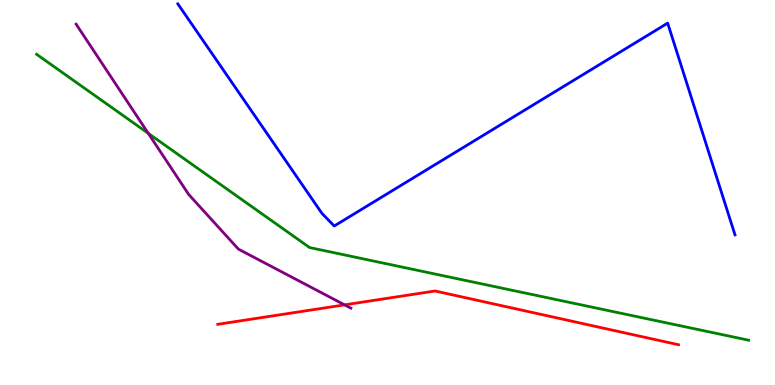[{'lines': ['blue', 'red'], 'intersections': []}, {'lines': ['green', 'red'], 'intersections': []}, {'lines': ['purple', 'red'], 'intersections': [{'x': 4.45, 'y': 2.08}]}, {'lines': ['blue', 'green'], 'intersections': []}, {'lines': ['blue', 'purple'], 'intersections': []}, {'lines': ['green', 'purple'], 'intersections': [{'x': 1.91, 'y': 6.54}]}]